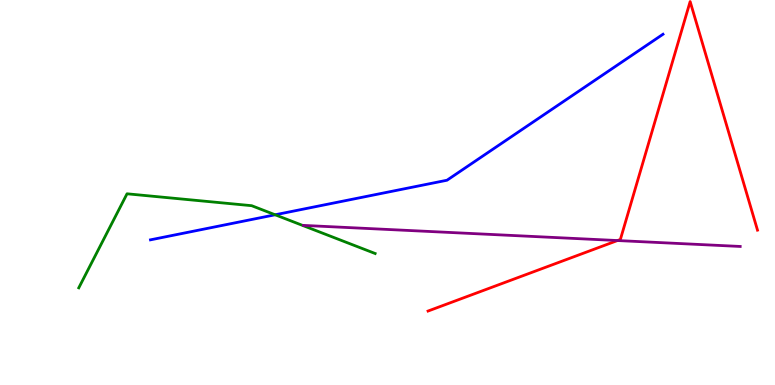[{'lines': ['blue', 'red'], 'intersections': []}, {'lines': ['green', 'red'], 'intersections': []}, {'lines': ['purple', 'red'], 'intersections': [{'x': 7.97, 'y': 3.75}]}, {'lines': ['blue', 'green'], 'intersections': [{'x': 3.55, 'y': 4.42}]}, {'lines': ['blue', 'purple'], 'intersections': []}, {'lines': ['green', 'purple'], 'intersections': []}]